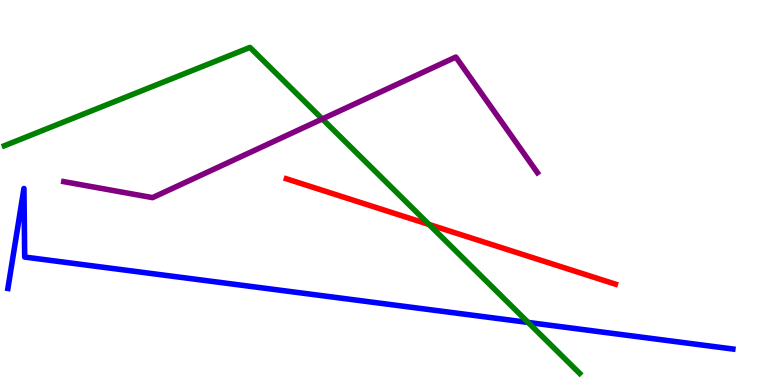[{'lines': ['blue', 'red'], 'intersections': []}, {'lines': ['green', 'red'], 'intersections': [{'x': 5.54, 'y': 4.17}]}, {'lines': ['purple', 'red'], 'intersections': []}, {'lines': ['blue', 'green'], 'intersections': [{'x': 6.81, 'y': 1.63}]}, {'lines': ['blue', 'purple'], 'intersections': []}, {'lines': ['green', 'purple'], 'intersections': [{'x': 4.16, 'y': 6.91}]}]